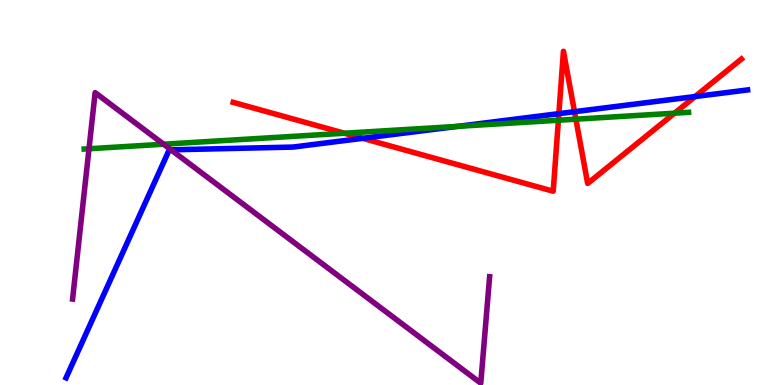[{'lines': ['blue', 'red'], 'intersections': [{'x': 4.68, 'y': 6.41}, {'x': 7.21, 'y': 7.05}, {'x': 7.41, 'y': 7.1}, {'x': 8.97, 'y': 7.49}]}, {'lines': ['green', 'red'], 'intersections': [{'x': 4.44, 'y': 6.54}, {'x': 7.21, 'y': 6.88}, {'x': 7.43, 'y': 6.9}, {'x': 8.7, 'y': 7.06}]}, {'lines': ['purple', 'red'], 'intersections': []}, {'lines': ['blue', 'green'], 'intersections': [{'x': 5.91, 'y': 6.72}]}, {'lines': ['blue', 'purple'], 'intersections': [{'x': 2.21, 'y': 6.11}]}, {'lines': ['green', 'purple'], 'intersections': [{'x': 1.15, 'y': 6.14}, {'x': 2.11, 'y': 6.25}]}]